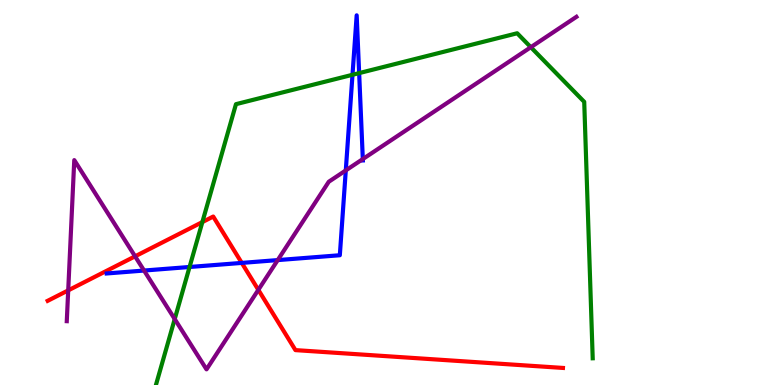[{'lines': ['blue', 'red'], 'intersections': [{'x': 3.12, 'y': 3.17}]}, {'lines': ['green', 'red'], 'intersections': [{'x': 2.61, 'y': 4.23}]}, {'lines': ['purple', 'red'], 'intersections': [{'x': 0.88, 'y': 2.46}, {'x': 1.74, 'y': 3.34}, {'x': 3.33, 'y': 2.47}]}, {'lines': ['blue', 'green'], 'intersections': [{'x': 2.45, 'y': 3.07}, {'x': 4.55, 'y': 8.06}, {'x': 4.63, 'y': 8.1}]}, {'lines': ['blue', 'purple'], 'intersections': [{'x': 1.86, 'y': 2.97}, {'x': 3.58, 'y': 3.24}, {'x': 4.46, 'y': 5.57}, {'x': 4.68, 'y': 5.87}]}, {'lines': ['green', 'purple'], 'intersections': [{'x': 2.25, 'y': 1.71}, {'x': 6.85, 'y': 8.77}]}]